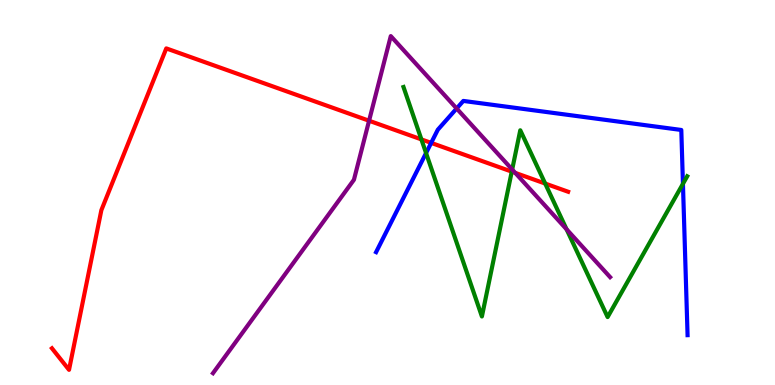[{'lines': ['blue', 'red'], 'intersections': [{'x': 5.56, 'y': 6.29}]}, {'lines': ['green', 'red'], 'intersections': [{'x': 5.44, 'y': 6.38}, {'x': 6.6, 'y': 5.54}, {'x': 7.03, 'y': 5.23}]}, {'lines': ['purple', 'red'], 'intersections': [{'x': 4.76, 'y': 6.86}, {'x': 6.65, 'y': 5.51}]}, {'lines': ['blue', 'green'], 'intersections': [{'x': 5.5, 'y': 6.02}, {'x': 8.81, 'y': 5.23}]}, {'lines': ['blue', 'purple'], 'intersections': [{'x': 5.89, 'y': 7.18}]}, {'lines': ['green', 'purple'], 'intersections': [{'x': 6.61, 'y': 5.6}, {'x': 7.31, 'y': 4.04}]}]